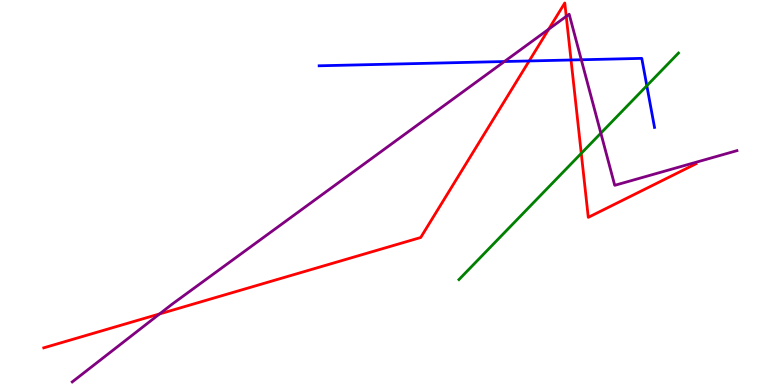[{'lines': ['blue', 'red'], 'intersections': [{'x': 6.83, 'y': 8.42}, {'x': 7.37, 'y': 8.44}]}, {'lines': ['green', 'red'], 'intersections': [{'x': 7.5, 'y': 6.02}]}, {'lines': ['purple', 'red'], 'intersections': [{'x': 2.06, 'y': 1.85}, {'x': 7.08, 'y': 9.24}, {'x': 7.31, 'y': 9.58}]}, {'lines': ['blue', 'green'], 'intersections': [{'x': 8.35, 'y': 7.77}]}, {'lines': ['blue', 'purple'], 'intersections': [{'x': 6.51, 'y': 8.4}, {'x': 7.5, 'y': 8.45}]}, {'lines': ['green', 'purple'], 'intersections': [{'x': 7.75, 'y': 6.54}]}]